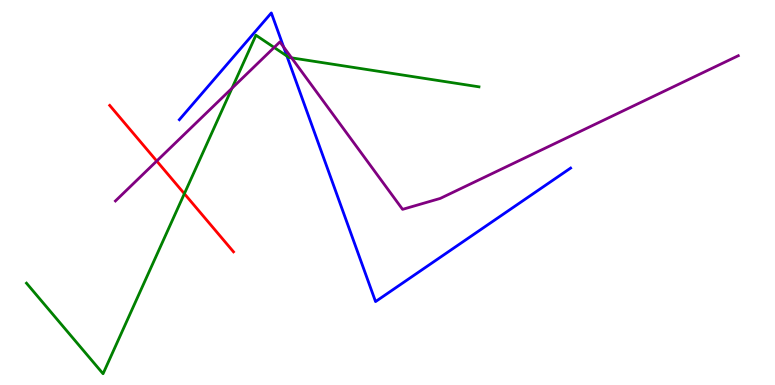[{'lines': ['blue', 'red'], 'intersections': []}, {'lines': ['green', 'red'], 'intersections': [{'x': 2.38, 'y': 4.97}]}, {'lines': ['purple', 'red'], 'intersections': [{'x': 2.02, 'y': 5.82}]}, {'lines': ['blue', 'green'], 'intersections': [{'x': 3.7, 'y': 8.55}]}, {'lines': ['blue', 'purple'], 'intersections': [{'x': 3.66, 'y': 8.78}]}, {'lines': ['green', 'purple'], 'intersections': [{'x': 2.99, 'y': 7.71}, {'x': 3.54, 'y': 8.77}, {'x': 3.76, 'y': 8.5}]}]